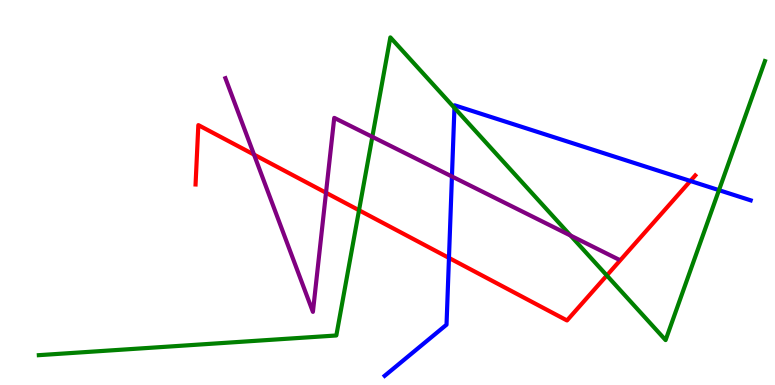[{'lines': ['blue', 'red'], 'intersections': [{'x': 5.79, 'y': 3.3}, {'x': 8.91, 'y': 5.3}]}, {'lines': ['green', 'red'], 'intersections': [{'x': 4.63, 'y': 4.54}, {'x': 7.83, 'y': 2.85}]}, {'lines': ['purple', 'red'], 'intersections': [{'x': 3.28, 'y': 5.98}, {'x': 4.21, 'y': 4.99}]}, {'lines': ['blue', 'green'], 'intersections': [{'x': 5.86, 'y': 7.2}, {'x': 9.28, 'y': 5.06}]}, {'lines': ['blue', 'purple'], 'intersections': [{'x': 5.83, 'y': 5.42}]}, {'lines': ['green', 'purple'], 'intersections': [{'x': 4.8, 'y': 6.45}, {'x': 7.36, 'y': 3.88}]}]